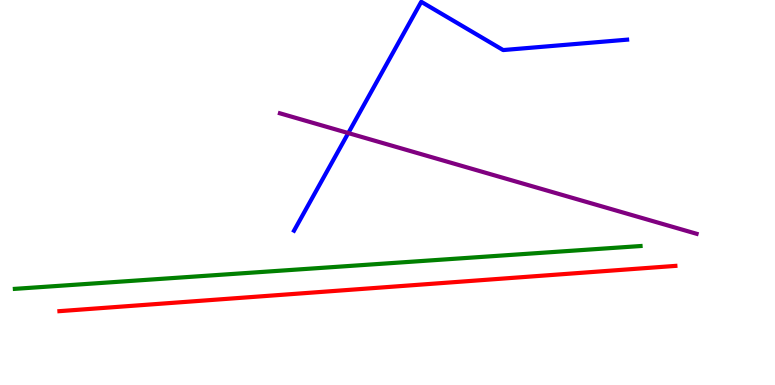[{'lines': ['blue', 'red'], 'intersections': []}, {'lines': ['green', 'red'], 'intersections': []}, {'lines': ['purple', 'red'], 'intersections': []}, {'lines': ['blue', 'green'], 'intersections': []}, {'lines': ['blue', 'purple'], 'intersections': [{'x': 4.49, 'y': 6.54}]}, {'lines': ['green', 'purple'], 'intersections': []}]